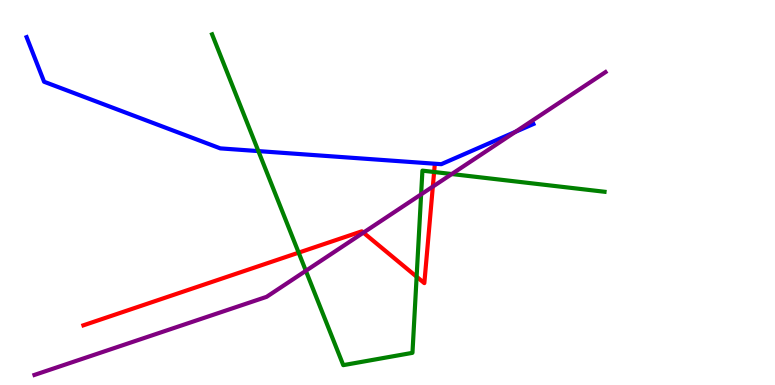[{'lines': ['blue', 'red'], 'intersections': []}, {'lines': ['green', 'red'], 'intersections': [{'x': 3.85, 'y': 3.44}, {'x': 5.38, 'y': 2.81}, {'x': 5.6, 'y': 5.53}]}, {'lines': ['purple', 'red'], 'intersections': [{'x': 4.69, 'y': 3.96}, {'x': 5.58, 'y': 5.15}]}, {'lines': ['blue', 'green'], 'intersections': [{'x': 3.33, 'y': 6.08}]}, {'lines': ['blue', 'purple'], 'intersections': [{'x': 6.65, 'y': 6.58}]}, {'lines': ['green', 'purple'], 'intersections': [{'x': 3.95, 'y': 2.97}, {'x': 5.43, 'y': 4.95}, {'x': 5.83, 'y': 5.48}]}]